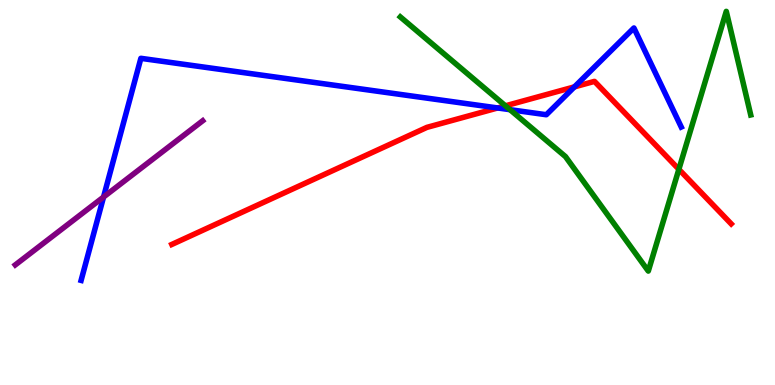[{'lines': ['blue', 'red'], 'intersections': [{'x': 6.42, 'y': 7.2}, {'x': 7.41, 'y': 7.74}]}, {'lines': ['green', 'red'], 'intersections': [{'x': 6.52, 'y': 7.25}, {'x': 8.76, 'y': 5.6}]}, {'lines': ['purple', 'red'], 'intersections': []}, {'lines': ['blue', 'green'], 'intersections': [{'x': 6.58, 'y': 7.15}]}, {'lines': ['blue', 'purple'], 'intersections': [{'x': 1.34, 'y': 4.88}]}, {'lines': ['green', 'purple'], 'intersections': []}]